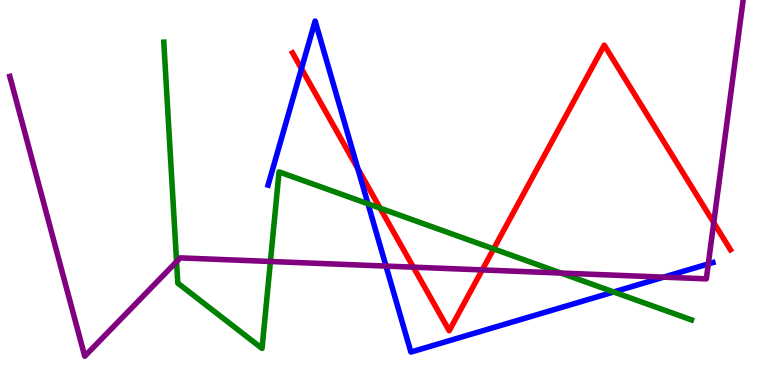[{'lines': ['blue', 'red'], 'intersections': [{'x': 3.89, 'y': 8.22}, {'x': 4.62, 'y': 5.62}]}, {'lines': ['green', 'red'], 'intersections': [{'x': 4.9, 'y': 4.59}, {'x': 6.37, 'y': 3.54}]}, {'lines': ['purple', 'red'], 'intersections': [{'x': 5.33, 'y': 3.06}, {'x': 6.22, 'y': 2.99}, {'x': 9.21, 'y': 4.22}]}, {'lines': ['blue', 'green'], 'intersections': [{'x': 4.75, 'y': 4.71}, {'x': 7.92, 'y': 2.42}]}, {'lines': ['blue', 'purple'], 'intersections': [{'x': 4.98, 'y': 3.09}, {'x': 8.56, 'y': 2.8}, {'x': 9.14, 'y': 3.14}]}, {'lines': ['green', 'purple'], 'intersections': [{'x': 2.28, 'y': 3.2}, {'x': 3.49, 'y': 3.21}, {'x': 7.24, 'y': 2.91}]}]